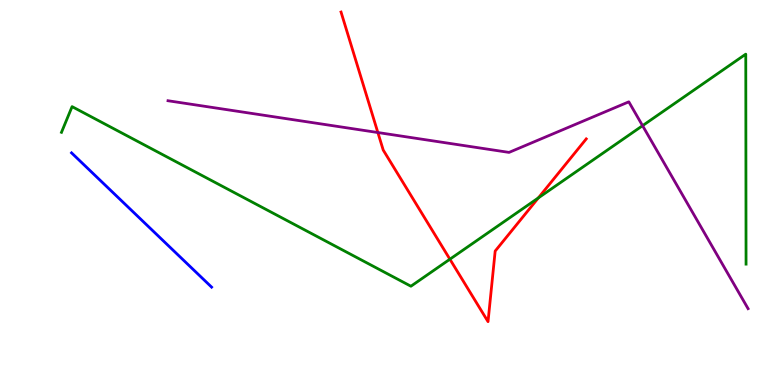[{'lines': ['blue', 'red'], 'intersections': []}, {'lines': ['green', 'red'], 'intersections': [{'x': 5.81, 'y': 3.27}, {'x': 6.95, 'y': 4.86}]}, {'lines': ['purple', 'red'], 'intersections': [{'x': 4.88, 'y': 6.56}]}, {'lines': ['blue', 'green'], 'intersections': []}, {'lines': ['blue', 'purple'], 'intersections': []}, {'lines': ['green', 'purple'], 'intersections': [{'x': 8.29, 'y': 6.74}]}]